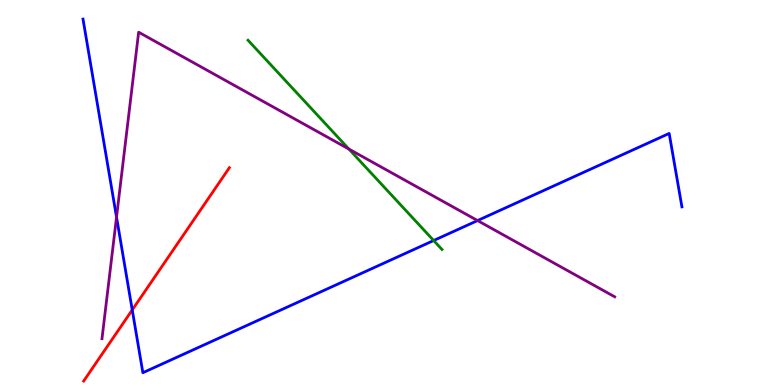[{'lines': ['blue', 'red'], 'intersections': [{'x': 1.71, 'y': 1.95}]}, {'lines': ['green', 'red'], 'intersections': []}, {'lines': ['purple', 'red'], 'intersections': []}, {'lines': ['blue', 'green'], 'intersections': [{'x': 5.6, 'y': 3.75}]}, {'lines': ['blue', 'purple'], 'intersections': [{'x': 1.5, 'y': 4.36}, {'x': 6.16, 'y': 4.27}]}, {'lines': ['green', 'purple'], 'intersections': [{'x': 4.5, 'y': 6.13}]}]